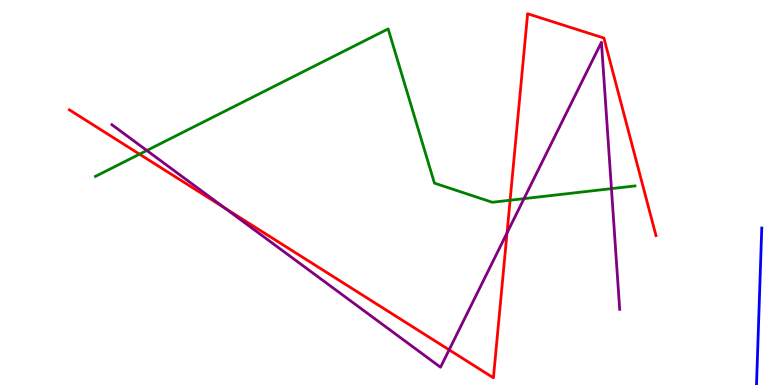[{'lines': ['blue', 'red'], 'intersections': []}, {'lines': ['green', 'red'], 'intersections': [{'x': 1.8, 'y': 6.0}, {'x': 6.58, 'y': 4.8}]}, {'lines': ['purple', 'red'], 'intersections': [{'x': 2.9, 'y': 4.59}, {'x': 5.8, 'y': 0.913}, {'x': 6.54, 'y': 3.95}]}, {'lines': ['blue', 'green'], 'intersections': []}, {'lines': ['blue', 'purple'], 'intersections': []}, {'lines': ['green', 'purple'], 'intersections': [{'x': 1.89, 'y': 6.09}, {'x': 6.76, 'y': 4.84}, {'x': 7.89, 'y': 5.1}]}]